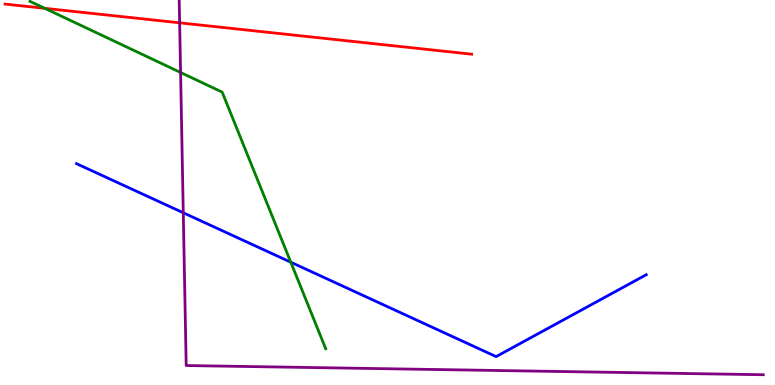[{'lines': ['blue', 'red'], 'intersections': []}, {'lines': ['green', 'red'], 'intersections': [{'x': 0.578, 'y': 9.78}]}, {'lines': ['purple', 'red'], 'intersections': [{'x': 2.32, 'y': 9.41}]}, {'lines': ['blue', 'green'], 'intersections': [{'x': 3.75, 'y': 3.19}]}, {'lines': ['blue', 'purple'], 'intersections': [{'x': 2.36, 'y': 4.47}]}, {'lines': ['green', 'purple'], 'intersections': [{'x': 2.33, 'y': 8.12}]}]